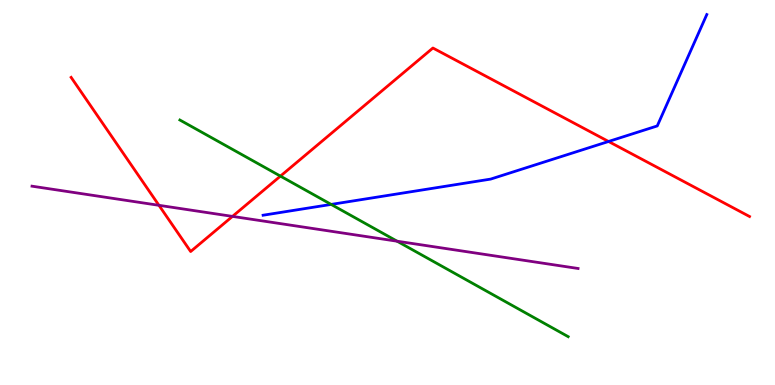[{'lines': ['blue', 'red'], 'intersections': [{'x': 7.85, 'y': 6.33}]}, {'lines': ['green', 'red'], 'intersections': [{'x': 3.62, 'y': 5.43}]}, {'lines': ['purple', 'red'], 'intersections': [{'x': 2.05, 'y': 4.67}, {'x': 3.0, 'y': 4.38}]}, {'lines': ['blue', 'green'], 'intersections': [{'x': 4.27, 'y': 4.69}]}, {'lines': ['blue', 'purple'], 'intersections': []}, {'lines': ['green', 'purple'], 'intersections': [{'x': 5.12, 'y': 3.73}]}]